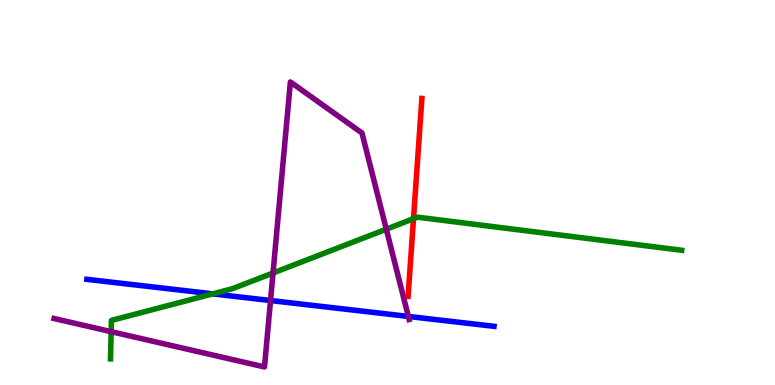[{'lines': ['blue', 'red'], 'intersections': []}, {'lines': ['green', 'red'], 'intersections': [{'x': 5.34, 'y': 4.32}]}, {'lines': ['purple', 'red'], 'intersections': []}, {'lines': ['blue', 'green'], 'intersections': [{'x': 2.75, 'y': 2.37}]}, {'lines': ['blue', 'purple'], 'intersections': [{'x': 3.49, 'y': 2.19}, {'x': 5.27, 'y': 1.78}]}, {'lines': ['green', 'purple'], 'intersections': [{'x': 1.43, 'y': 1.39}, {'x': 3.52, 'y': 2.91}, {'x': 4.98, 'y': 4.05}]}]